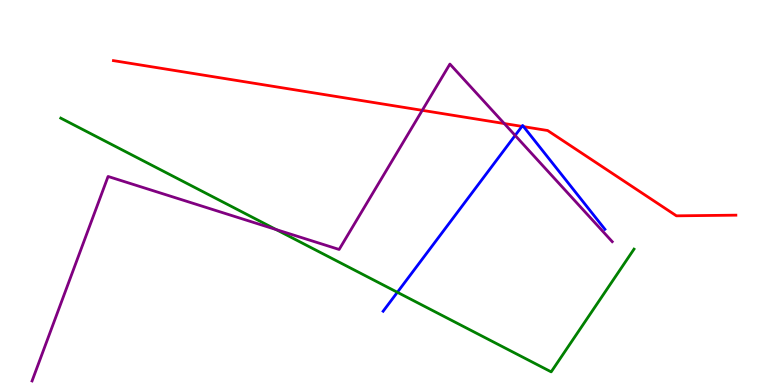[{'lines': ['blue', 'red'], 'intersections': [{'x': 6.73, 'y': 6.72}, {'x': 6.76, 'y': 6.71}]}, {'lines': ['green', 'red'], 'intersections': []}, {'lines': ['purple', 'red'], 'intersections': [{'x': 5.45, 'y': 7.13}, {'x': 6.51, 'y': 6.79}]}, {'lines': ['blue', 'green'], 'intersections': [{'x': 5.13, 'y': 2.41}]}, {'lines': ['blue', 'purple'], 'intersections': [{'x': 6.65, 'y': 6.48}]}, {'lines': ['green', 'purple'], 'intersections': [{'x': 3.56, 'y': 4.04}]}]